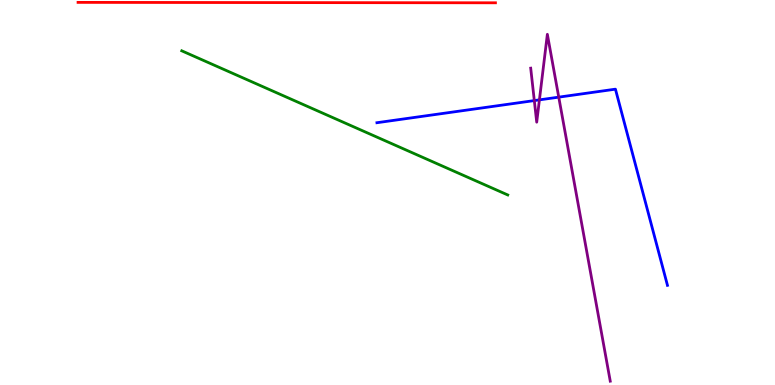[{'lines': ['blue', 'red'], 'intersections': []}, {'lines': ['green', 'red'], 'intersections': []}, {'lines': ['purple', 'red'], 'intersections': []}, {'lines': ['blue', 'green'], 'intersections': []}, {'lines': ['blue', 'purple'], 'intersections': [{'x': 6.89, 'y': 7.39}, {'x': 6.96, 'y': 7.41}, {'x': 7.21, 'y': 7.48}]}, {'lines': ['green', 'purple'], 'intersections': []}]